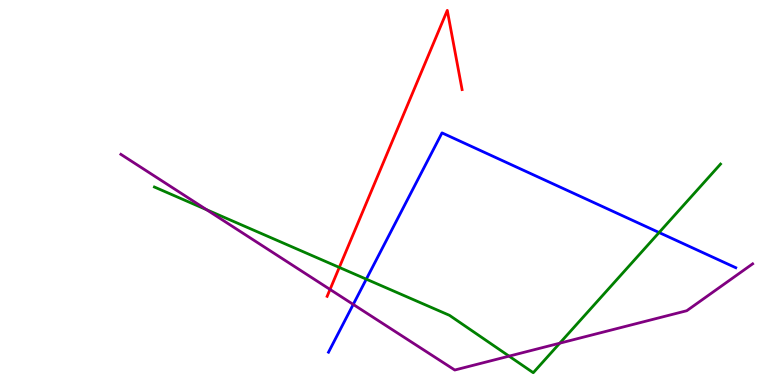[{'lines': ['blue', 'red'], 'intersections': []}, {'lines': ['green', 'red'], 'intersections': [{'x': 4.38, 'y': 3.05}]}, {'lines': ['purple', 'red'], 'intersections': [{'x': 4.26, 'y': 2.48}]}, {'lines': ['blue', 'green'], 'intersections': [{'x': 4.73, 'y': 2.75}, {'x': 8.5, 'y': 3.96}]}, {'lines': ['blue', 'purple'], 'intersections': [{'x': 4.56, 'y': 2.09}]}, {'lines': ['green', 'purple'], 'intersections': [{'x': 2.67, 'y': 4.55}, {'x': 6.57, 'y': 0.75}, {'x': 7.22, 'y': 1.09}]}]